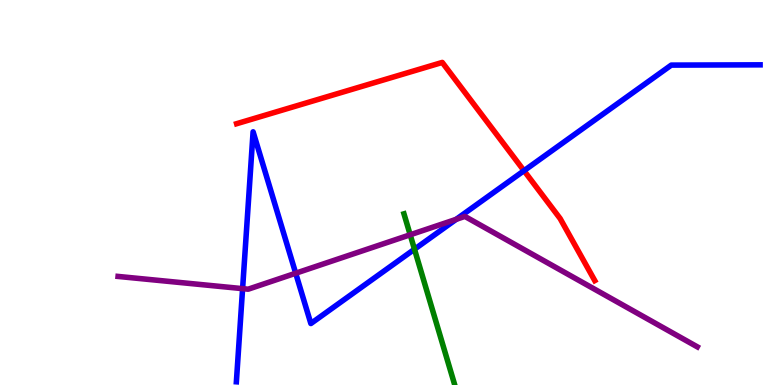[{'lines': ['blue', 'red'], 'intersections': [{'x': 6.76, 'y': 5.57}]}, {'lines': ['green', 'red'], 'intersections': []}, {'lines': ['purple', 'red'], 'intersections': []}, {'lines': ['blue', 'green'], 'intersections': [{'x': 5.35, 'y': 3.53}]}, {'lines': ['blue', 'purple'], 'intersections': [{'x': 3.13, 'y': 2.5}, {'x': 3.82, 'y': 2.9}, {'x': 5.89, 'y': 4.3}]}, {'lines': ['green', 'purple'], 'intersections': [{'x': 5.29, 'y': 3.9}]}]